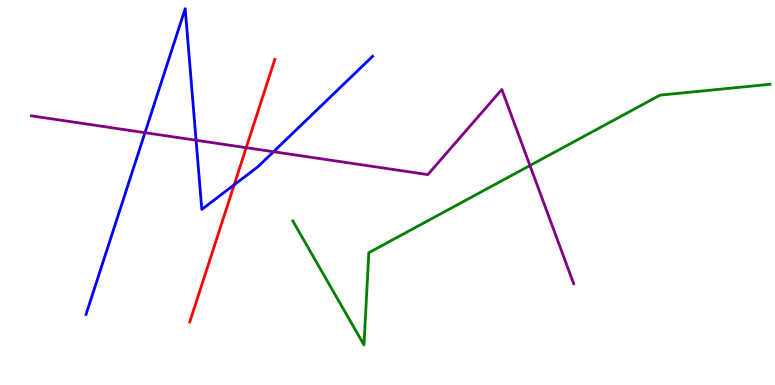[{'lines': ['blue', 'red'], 'intersections': [{'x': 3.02, 'y': 5.2}]}, {'lines': ['green', 'red'], 'intersections': []}, {'lines': ['purple', 'red'], 'intersections': [{'x': 3.18, 'y': 6.16}]}, {'lines': ['blue', 'green'], 'intersections': []}, {'lines': ['blue', 'purple'], 'intersections': [{'x': 1.87, 'y': 6.55}, {'x': 2.53, 'y': 6.36}, {'x': 3.53, 'y': 6.06}]}, {'lines': ['green', 'purple'], 'intersections': [{'x': 6.84, 'y': 5.7}]}]